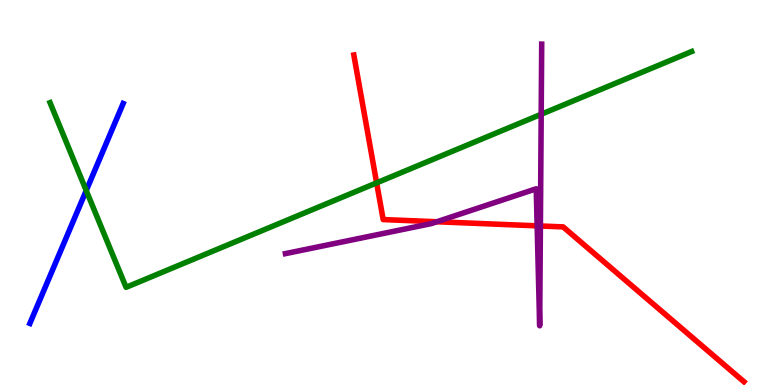[{'lines': ['blue', 'red'], 'intersections': []}, {'lines': ['green', 'red'], 'intersections': [{'x': 4.86, 'y': 5.25}]}, {'lines': ['purple', 'red'], 'intersections': [{'x': 5.64, 'y': 4.24}, {'x': 6.93, 'y': 4.13}, {'x': 6.97, 'y': 4.13}]}, {'lines': ['blue', 'green'], 'intersections': [{'x': 1.11, 'y': 5.05}]}, {'lines': ['blue', 'purple'], 'intersections': []}, {'lines': ['green', 'purple'], 'intersections': [{'x': 6.98, 'y': 7.03}]}]